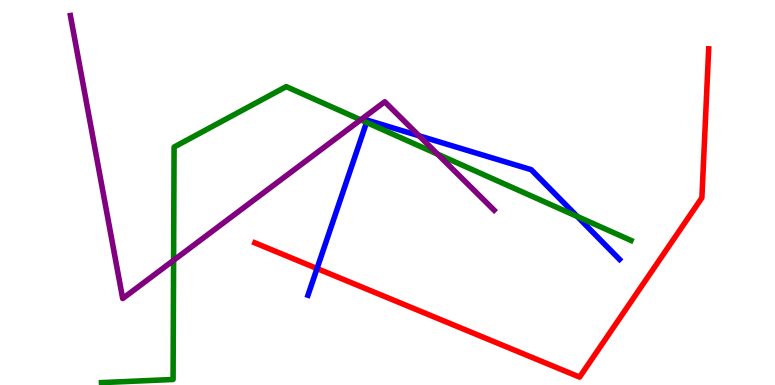[{'lines': ['blue', 'red'], 'intersections': [{'x': 4.09, 'y': 3.03}]}, {'lines': ['green', 'red'], 'intersections': []}, {'lines': ['purple', 'red'], 'intersections': []}, {'lines': ['blue', 'green'], 'intersections': [{'x': 4.73, 'y': 6.82}, {'x': 7.45, 'y': 4.38}]}, {'lines': ['blue', 'purple'], 'intersections': [{'x': 5.41, 'y': 6.47}]}, {'lines': ['green', 'purple'], 'intersections': [{'x': 2.24, 'y': 3.24}, {'x': 4.65, 'y': 6.89}, {'x': 5.65, 'y': 6.0}]}]